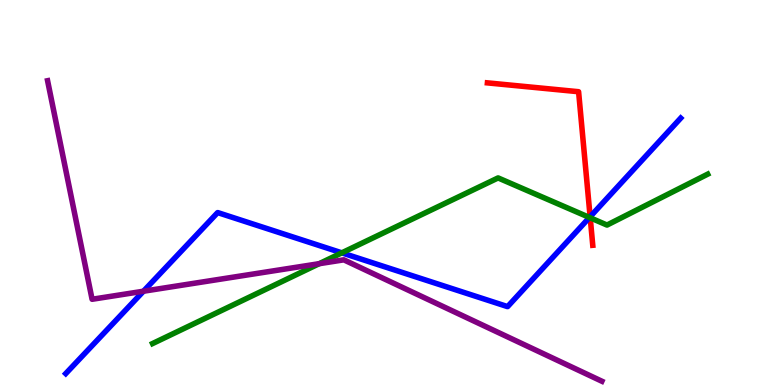[{'lines': ['blue', 'red'], 'intersections': [{'x': 7.61, 'y': 4.37}]}, {'lines': ['green', 'red'], 'intersections': [{'x': 7.62, 'y': 4.34}]}, {'lines': ['purple', 'red'], 'intersections': []}, {'lines': ['blue', 'green'], 'intersections': [{'x': 4.41, 'y': 3.43}, {'x': 7.61, 'y': 4.35}]}, {'lines': ['blue', 'purple'], 'intersections': [{'x': 1.85, 'y': 2.44}]}, {'lines': ['green', 'purple'], 'intersections': [{'x': 4.12, 'y': 3.15}]}]